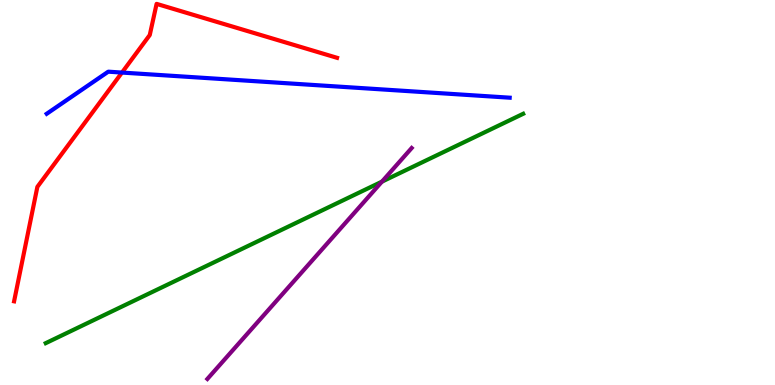[{'lines': ['blue', 'red'], 'intersections': [{'x': 1.57, 'y': 8.12}]}, {'lines': ['green', 'red'], 'intersections': []}, {'lines': ['purple', 'red'], 'intersections': []}, {'lines': ['blue', 'green'], 'intersections': []}, {'lines': ['blue', 'purple'], 'intersections': []}, {'lines': ['green', 'purple'], 'intersections': [{'x': 4.93, 'y': 5.28}]}]